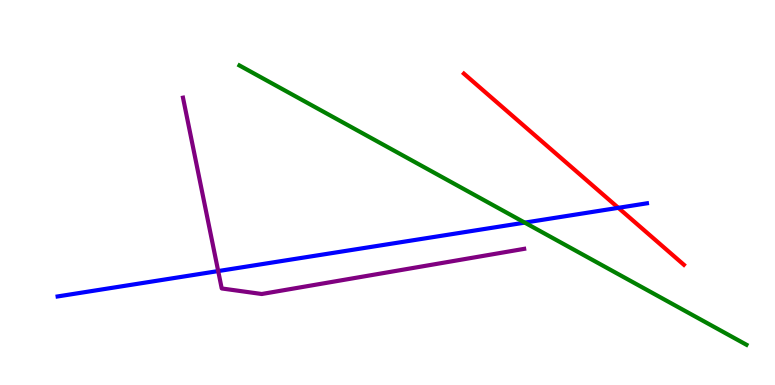[{'lines': ['blue', 'red'], 'intersections': [{'x': 7.98, 'y': 4.6}]}, {'lines': ['green', 'red'], 'intersections': []}, {'lines': ['purple', 'red'], 'intersections': []}, {'lines': ['blue', 'green'], 'intersections': [{'x': 6.77, 'y': 4.22}]}, {'lines': ['blue', 'purple'], 'intersections': [{'x': 2.82, 'y': 2.96}]}, {'lines': ['green', 'purple'], 'intersections': []}]